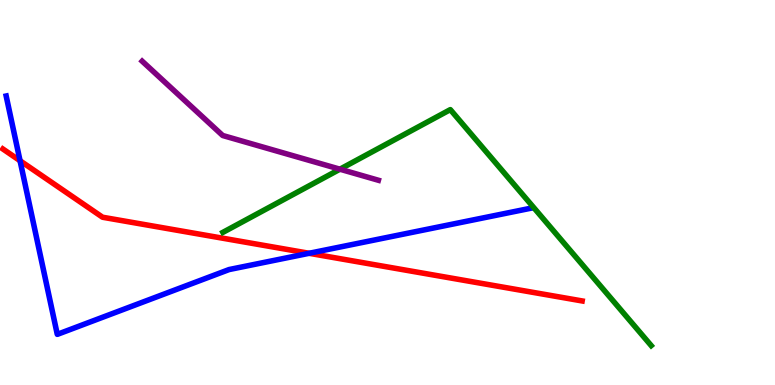[{'lines': ['blue', 'red'], 'intersections': [{'x': 0.259, 'y': 5.82}, {'x': 3.99, 'y': 3.42}]}, {'lines': ['green', 'red'], 'intersections': []}, {'lines': ['purple', 'red'], 'intersections': []}, {'lines': ['blue', 'green'], 'intersections': []}, {'lines': ['blue', 'purple'], 'intersections': []}, {'lines': ['green', 'purple'], 'intersections': [{'x': 4.39, 'y': 5.61}]}]